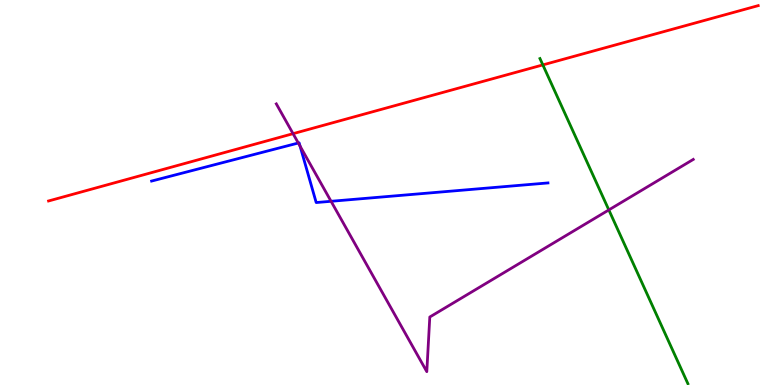[{'lines': ['blue', 'red'], 'intersections': []}, {'lines': ['green', 'red'], 'intersections': [{'x': 7.0, 'y': 8.31}]}, {'lines': ['purple', 'red'], 'intersections': [{'x': 3.78, 'y': 6.53}]}, {'lines': ['blue', 'green'], 'intersections': []}, {'lines': ['blue', 'purple'], 'intersections': [{'x': 3.85, 'y': 6.29}, {'x': 3.87, 'y': 6.2}, {'x': 4.27, 'y': 4.77}]}, {'lines': ['green', 'purple'], 'intersections': [{'x': 7.86, 'y': 4.55}]}]